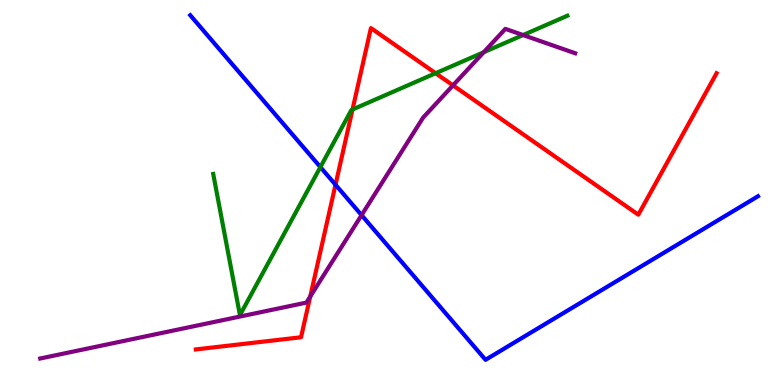[{'lines': ['blue', 'red'], 'intersections': [{'x': 4.33, 'y': 5.2}]}, {'lines': ['green', 'red'], 'intersections': [{'x': 4.55, 'y': 7.16}, {'x': 5.62, 'y': 8.1}]}, {'lines': ['purple', 'red'], 'intersections': [{'x': 4.0, 'y': 2.3}, {'x': 5.85, 'y': 7.78}]}, {'lines': ['blue', 'green'], 'intersections': [{'x': 4.13, 'y': 5.66}]}, {'lines': ['blue', 'purple'], 'intersections': [{'x': 4.67, 'y': 4.41}]}, {'lines': ['green', 'purple'], 'intersections': [{'x': 6.24, 'y': 8.64}, {'x': 6.75, 'y': 9.09}]}]